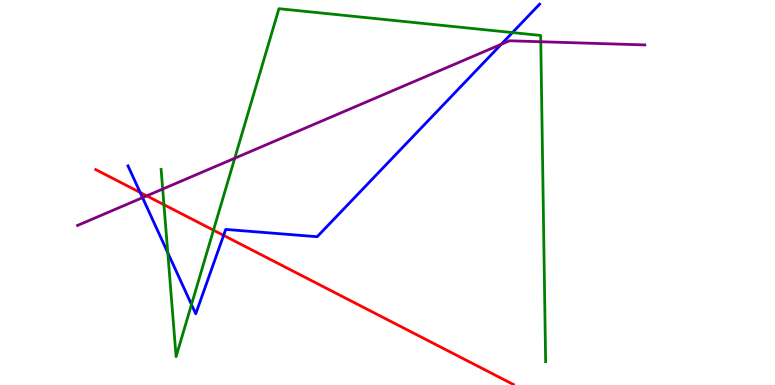[{'lines': ['blue', 'red'], 'intersections': [{'x': 1.81, 'y': 5.0}, {'x': 2.89, 'y': 3.89}]}, {'lines': ['green', 'red'], 'intersections': [{'x': 2.12, 'y': 4.68}, {'x': 2.75, 'y': 4.02}]}, {'lines': ['purple', 'red'], 'intersections': [{'x': 1.89, 'y': 4.91}]}, {'lines': ['blue', 'green'], 'intersections': [{'x': 2.16, 'y': 3.44}, {'x': 2.47, 'y': 2.09}, {'x': 6.61, 'y': 9.15}]}, {'lines': ['blue', 'purple'], 'intersections': [{'x': 1.84, 'y': 4.87}, {'x': 6.47, 'y': 8.85}]}, {'lines': ['green', 'purple'], 'intersections': [{'x': 2.1, 'y': 5.09}, {'x': 3.03, 'y': 5.89}, {'x': 6.98, 'y': 8.92}]}]